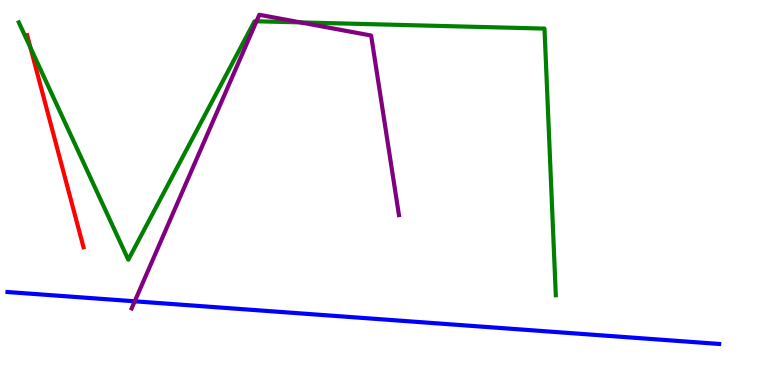[{'lines': ['blue', 'red'], 'intersections': []}, {'lines': ['green', 'red'], 'intersections': [{'x': 0.393, 'y': 8.76}]}, {'lines': ['purple', 'red'], 'intersections': []}, {'lines': ['blue', 'green'], 'intersections': []}, {'lines': ['blue', 'purple'], 'intersections': [{'x': 1.74, 'y': 2.17}]}, {'lines': ['green', 'purple'], 'intersections': [{'x': 3.31, 'y': 9.45}, {'x': 3.88, 'y': 9.42}]}]